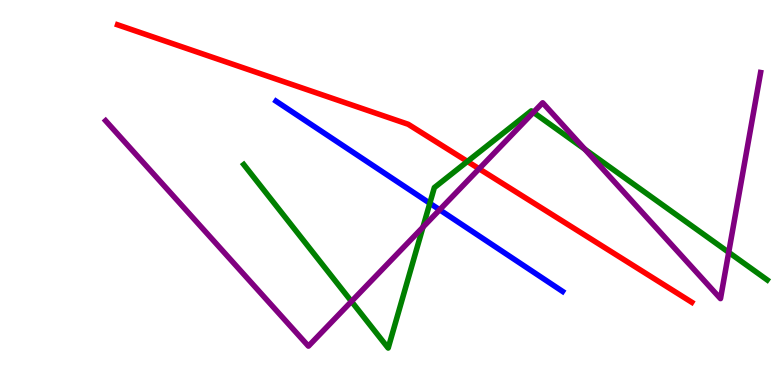[{'lines': ['blue', 'red'], 'intersections': []}, {'lines': ['green', 'red'], 'intersections': [{'x': 6.03, 'y': 5.81}]}, {'lines': ['purple', 'red'], 'intersections': [{'x': 6.18, 'y': 5.62}]}, {'lines': ['blue', 'green'], 'intersections': [{'x': 5.55, 'y': 4.72}]}, {'lines': ['blue', 'purple'], 'intersections': [{'x': 5.67, 'y': 4.55}]}, {'lines': ['green', 'purple'], 'intersections': [{'x': 4.54, 'y': 2.17}, {'x': 5.46, 'y': 4.1}, {'x': 6.88, 'y': 7.08}, {'x': 7.55, 'y': 6.12}, {'x': 9.4, 'y': 3.45}]}]